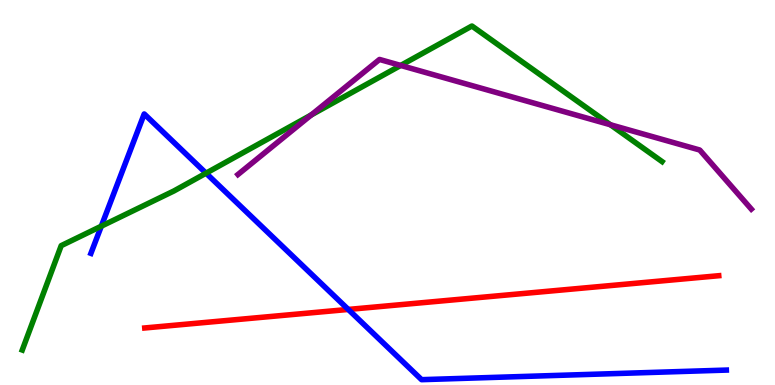[{'lines': ['blue', 'red'], 'intersections': [{'x': 4.49, 'y': 1.96}]}, {'lines': ['green', 'red'], 'intersections': []}, {'lines': ['purple', 'red'], 'intersections': []}, {'lines': ['blue', 'green'], 'intersections': [{'x': 1.31, 'y': 4.12}, {'x': 2.66, 'y': 5.5}]}, {'lines': ['blue', 'purple'], 'intersections': []}, {'lines': ['green', 'purple'], 'intersections': [{'x': 4.02, 'y': 7.01}, {'x': 5.17, 'y': 8.3}, {'x': 7.88, 'y': 6.76}]}]